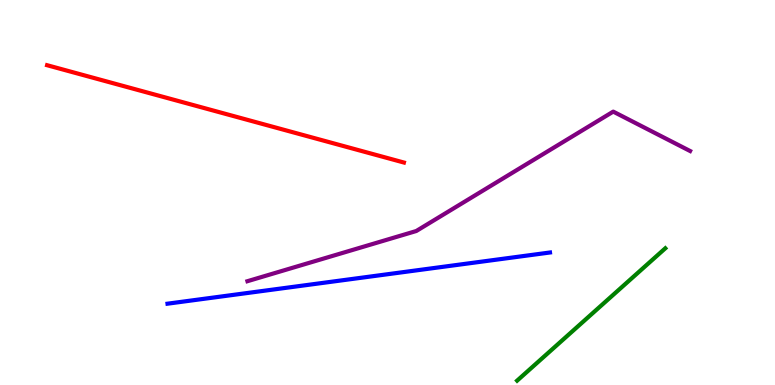[{'lines': ['blue', 'red'], 'intersections': []}, {'lines': ['green', 'red'], 'intersections': []}, {'lines': ['purple', 'red'], 'intersections': []}, {'lines': ['blue', 'green'], 'intersections': []}, {'lines': ['blue', 'purple'], 'intersections': []}, {'lines': ['green', 'purple'], 'intersections': []}]